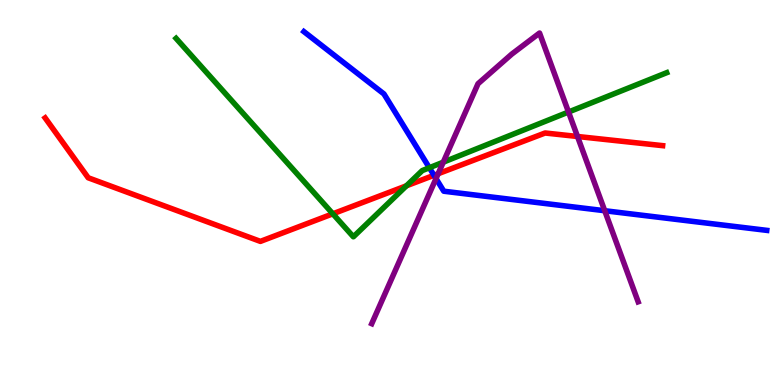[{'lines': ['blue', 'red'], 'intersections': [{'x': 5.6, 'y': 5.45}]}, {'lines': ['green', 'red'], 'intersections': [{'x': 4.29, 'y': 4.45}, {'x': 5.24, 'y': 5.17}]}, {'lines': ['purple', 'red'], 'intersections': [{'x': 5.65, 'y': 5.49}, {'x': 7.45, 'y': 6.45}]}, {'lines': ['blue', 'green'], 'intersections': [{'x': 5.54, 'y': 5.64}]}, {'lines': ['blue', 'purple'], 'intersections': [{'x': 5.63, 'y': 5.36}, {'x': 7.8, 'y': 4.53}]}, {'lines': ['green', 'purple'], 'intersections': [{'x': 5.72, 'y': 5.79}, {'x': 7.34, 'y': 7.09}]}]